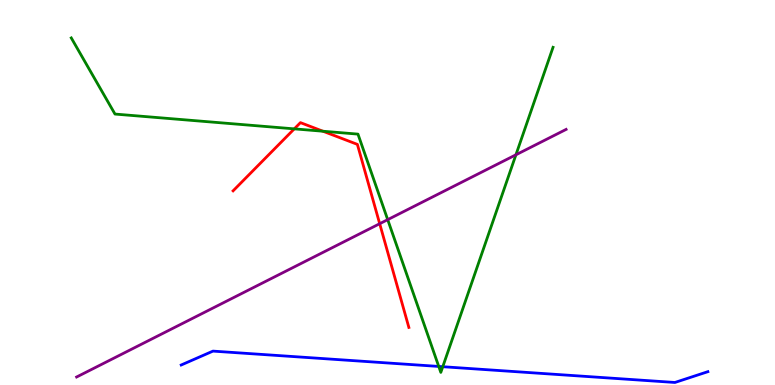[{'lines': ['blue', 'red'], 'intersections': []}, {'lines': ['green', 'red'], 'intersections': [{'x': 3.8, 'y': 6.65}, {'x': 4.17, 'y': 6.59}]}, {'lines': ['purple', 'red'], 'intersections': [{'x': 4.9, 'y': 4.19}]}, {'lines': ['blue', 'green'], 'intersections': [{'x': 5.66, 'y': 0.482}, {'x': 5.71, 'y': 0.475}]}, {'lines': ['blue', 'purple'], 'intersections': []}, {'lines': ['green', 'purple'], 'intersections': [{'x': 5.0, 'y': 4.29}, {'x': 6.66, 'y': 5.98}]}]